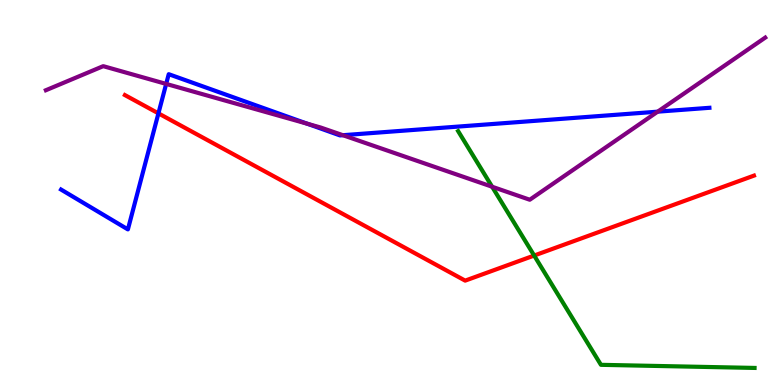[{'lines': ['blue', 'red'], 'intersections': [{'x': 2.04, 'y': 7.06}]}, {'lines': ['green', 'red'], 'intersections': [{'x': 6.89, 'y': 3.36}]}, {'lines': ['purple', 'red'], 'intersections': []}, {'lines': ['blue', 'green'], 'intersections': []}, {'lines': ['blue', 'purple'], 'intersections': [{'x': 2.14, 'y': 7.82}, {'x': 3.97, 'y': 6.78}, {'x': 4.42, 'y': 6.49}, {'x': 8.49, 'y': 7.1}]}, {'lines': ['green', 'purple'], 'intersections': [{'x': 6.35, 'y': 5.15}]}]